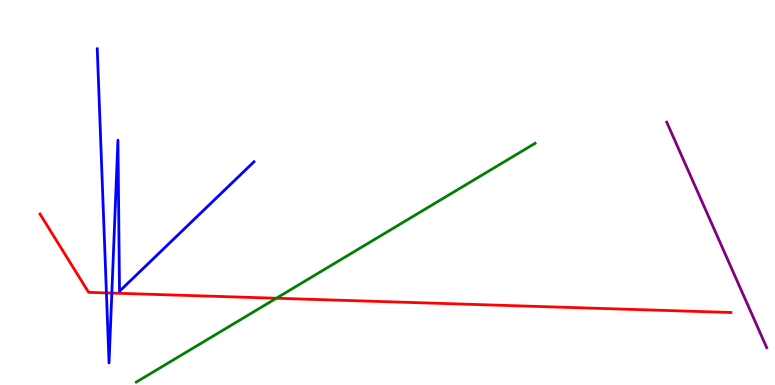[{'lines': ['blue', 'red'], 'intersections': [{'x': 1.37, 'y': 2.39}, {'x': 1.44, 'y': 2.39}]}, {'lines': ['green', 'red'], 'intersections': [{'x': 3.57, 'y': 2.25}]}, {'lines': ['purple', 'red'], 'intersections': []}, {'lines': ['blue', 'green'], 'intersections': []}, {'lines': ['blue', 'purple'], 'intersections': []}, {'lines': ['green', 'purple'], 'intersections': []}]